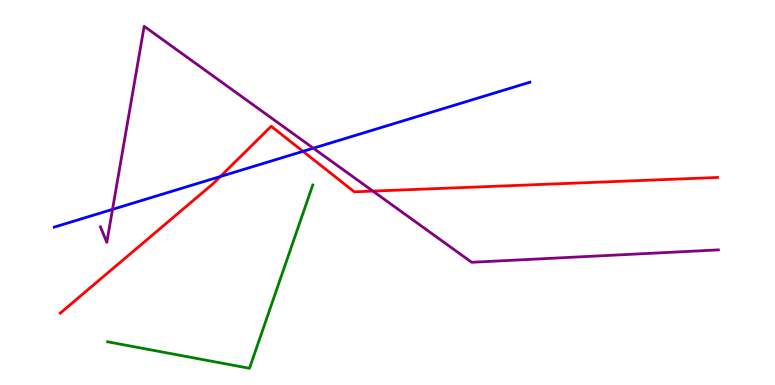[{'lines': ['blue', 'red'], 'intersections': [{'x': 2.84, 'y': 5.42}, {'x': 3.91, 'y': 6.07}]}, {'lines': ['green', 'red'], 'intersections': []}, {'lines': ['purple', 'red'], 'intersections': [{'x': 4.81, 'y': 5.04}]}, {'lines': ['blue', 'green'], 'intersections': []}, {'lines': ['blue', 'purple'], 'intersections': [{'x': 1.45, 'y': 4.56}, {'x': 4.04, 'y': 6.15}]}, {'lines': ['green', 'purple'], 'intersections': []}]